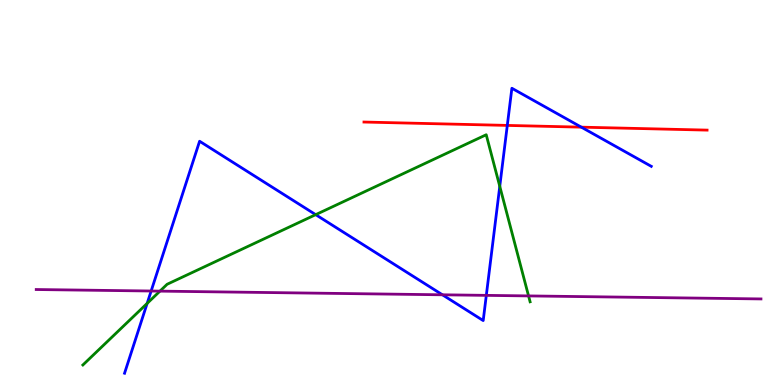[{'lines': ['blue', 'red'], 'intersections': [{'x': 6.55, 'y': 6.74}, {'x': 7.5, 'y': 6.7}]}, {'lines': ['green', 'red'], 'intersections': []}, {'lines': ['purple', 'red'], 'intersections': []}, {'lines': ['blue', 'green'], 'intersections': [{'x': 1.9, 'y': 2.12}, {'x': 4.07, 'y': 4.42}, {'x': 6.45, 'y': 5.16}]}, {'lines': ['blue', 'purple'], 'intersections': [{'x': 1.95, 'y': 2.44}, {'x': 5.71, 'y': 2.34}, {'x': 6.27, 'y': 2.33}]}, {'lines': ['green', 'purple'], 'intersections': [{'x': 2.06, 'y': 2.44}, {'x': 6.82, 'y': 2.31}]}]